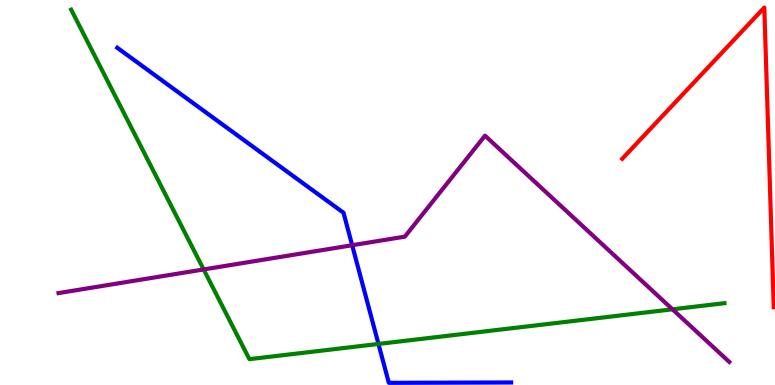[{'lines': ['blue', 'red'], 'intersections': []}, {'lines': ['green', 'red'], 'intersections': []}, {'lines': ['purple', 'red'], 'intersections': []}, {'lines': ['blue', 'green'], 'intersections': [{'x': 4.88, 'y': 1.07}]}, {'lines': ['blue', 'purple'], 'intersections': [{'x': 4.54, 'y': 3.63}]}, {'lines': ['green', 'purple'], 'intersections': [{'x': 2.63, 'y': 3.0}, {'x': 8.68, 'y': 1.97}]}]